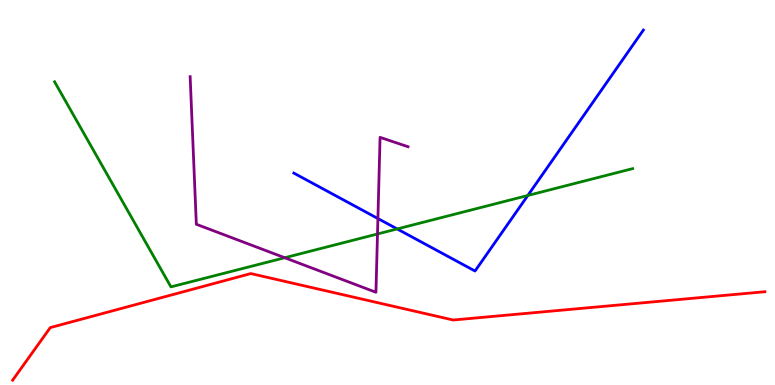[{'lines': ['blue', 'red'], 'intersections': []}, {'lines': ['green', 'red'], 'intersections': []}, {'lines': ['purple', 'red'], 'intersections': []}, {'lines': ['blue', 'green'], 'intersections': [{'x': 5.12, 'y': 4.05}, {'x': 6.81, 'y': 4.92}]}, {'lines': ['blue', 'purple'], 'intersections': [{'x': 4.88, 'y': 4.32}]}, {'lines': ['green', 'purple'], 'intersections': [{'x': 3.67, 'y': 3.31}, {'x': 4.87, 'y': 3.92}]}]